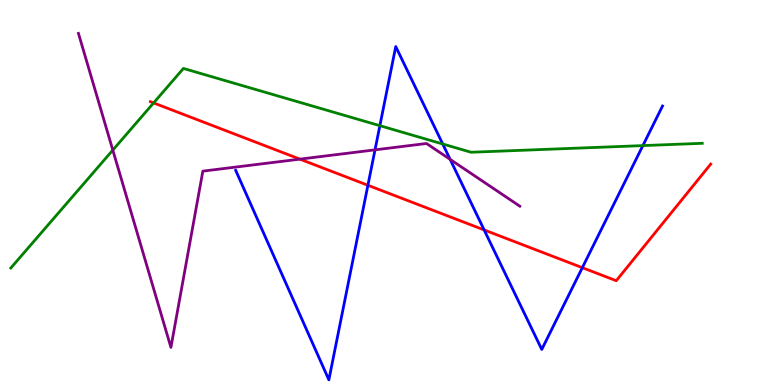[{'lines': ['blue', 'red'], 'intersections': [{'x': 4.75, 'y': 5.19}, {'x': 6.25, 'y': 4.03}, {'x': 7.51, 'y': 3.05}]}, {'lines': ['green', 'red'], 'intersections': [{'x': 1.98, 'y': 7.33}]}, {'lines': ['purple', 'red'], 'intersections': [{'x': 3.87, 'y': 5.87}]}, {'lines': ['blue', 'green'], 'intersections': [{'x': 4.9, 'y': 6.74}, {'x': 5.71, 'y': 6.26}, {'x': 8.3, 'y': 6.22}]}, {'lines': ['blue', 'purple'], 'intersections': [{'x': 4.84, 'y': 6.11}, {'x': 5.81, 'y': 5.86}]}, {'lines': ['green', 'purple'], 'intersections': [{'x': 1.46, 'y': 6.1}]}]